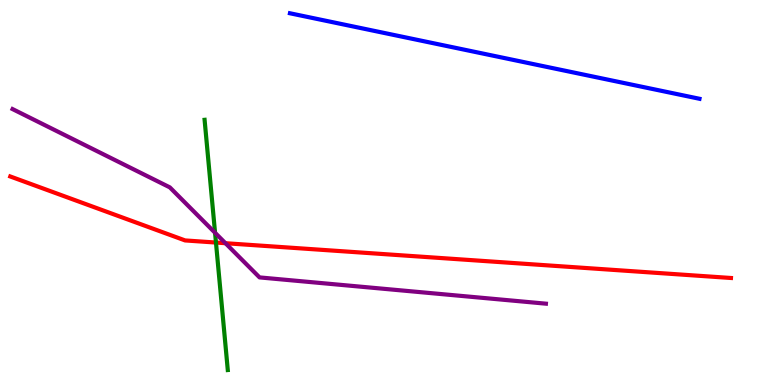[{'lines': ['blue', 'red'], 'intersections': []}, {'lines': ['green', 'red'], 'intersections': [{'x': 2.79, 'y': 3.7}]}, {'lines': ['purple', 'red'], 'intersections': [{'x': 2.91, 'y': 3.68}]}, {'lines': ['blue', 'green'], 'intersections': []}, {'lines': ['blue', 'purple'], 'intersections': []}, {'lines': ['green', 'purple'], 'intersections': [{'x': 2.77, 'y': 3.95}]}]